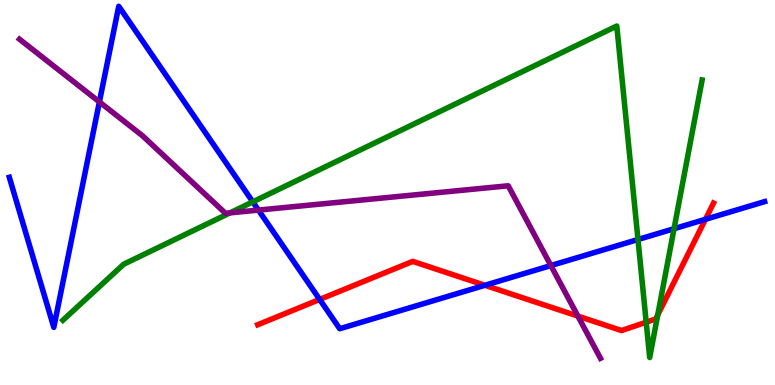[{'lines': ['blue', 'red'], 'intersections': [{'x': 4.12, 'y': 2.22}, {'x': 6.26, 'y': 2.59}, {'x': 9.1, 'y': 4.3}]}, {'lines': ['green', 'red'], 'intersections': [{'x': 8.34, 'y': 1.63}, {'x': 8.49, 'y': 1.82}]}, {'lines': ['purple', 'red'], 'intersections': [{'x': 7.46, 'y': 1.79}]}, {'lines': ['blue', 'green'], 'intersections': [{'x': 3.26, 'y': 4.76}, {'x': 8.23, 'y': 3.78}, {'x': 8.7, 'y': 4.06}]}, {'lines': ['blue', 'purple'], 'intersections': [{'x': 1.28, 'y': 7.35}, {'x': 3.33, 'y': 4.54}, {'x': 7.11, 'y': 3.1}]}, {'lines': ['green', 'purple'], 'intersections': [{'x': 2.97, 'y': 4.47}]}]